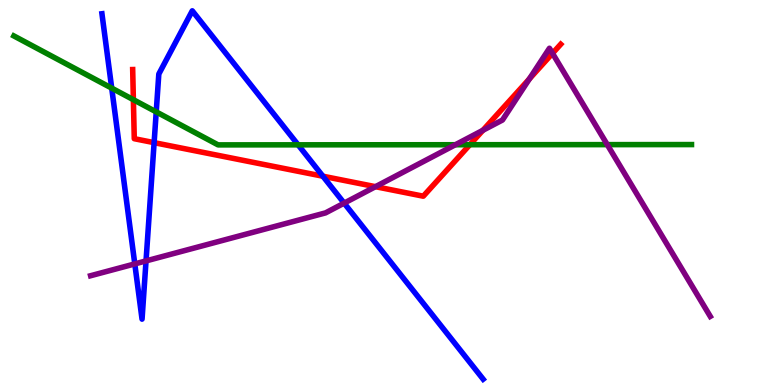[{'lines': ['blue', 'red'], 'intersections': [{'x': 1.99, 'y': 6.29}, {'x': 4.17, 'y': 5.42}]}, {'lines': ['green', 'red'], 'intersections': [{'x': 1.72, 'y': 7.41}, {'x': 6.06, 'y': 6.24}]}, {'lines': ['purple', 'red'], 'intersections': [{'x': 4.84, 'y': 5.15}, {'x': 6.23, 'y': 6.62}, {'x': 6.83, 'y': 7.95}, {'x': 7.13, 'y': 8.61}]}, {'lines': ['blue', 'green'], 'intersections': [{'x': 1.44, 'y': 7.71}, {'x': 2.02, 'y': 7.09}, {'x': 3.85, 'y': 6.24}]}, {'lines': ['blue', 'purple'], 'intersections': [{'x': 1.74, 'y': 3.15}, {'x': 1.88, 'y': 3.22}, {'x': 4.44, 'y': 4.72}]}, {'lines': ['green', 'purple'], 'intersections': [{'x': 5.88, 'y': 6.24}, {'x': 7.84, 'y': 6.24}]}]